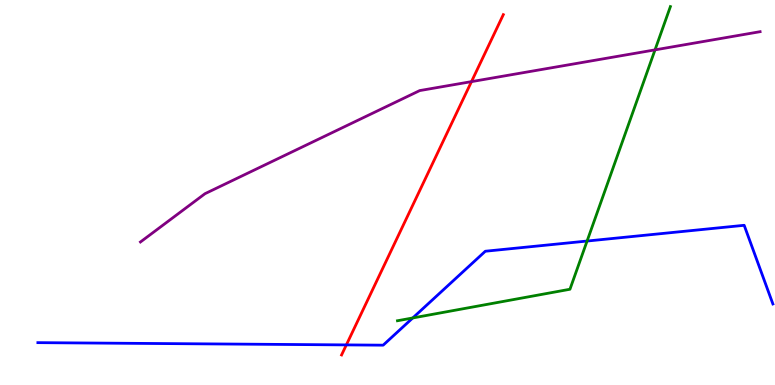[{'lines': ['blue', 'red'], 'intersections': [{'x': 4.47, 'y': 1.04}]}, {'lines': ['green', 'red'], 'intersections': []}, {'lines': ['purple', 'red'], 'intersections': [{'x': 6.08, 'y': 7.88}]}, {'lines': ['blue', 'green'], 'intersections': [{'x': 5.33, 'y': 1.74}, {'x': 7.58, 'y': 3.74}]}, {'lines': ['blue', 'purple'], 'intersections': []}, {'lines': ['green', 'purple'], 'intersections': [{'x': 8.45, 'y': 8.7}]}]